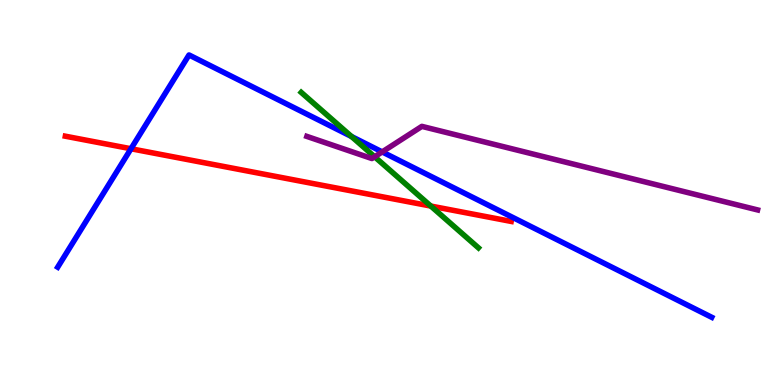[{'lines': ['blue', 'red'], 'intersections': [{'x': 1.69, 'y': 6.14}]}, {'lines': ['green', 'red'], 'intersections': [{'x': 5.56, 'y': 4.65}]}, {'lines': ['purple', 'red'], 'intersections': []}, {'lines': ['blue', 'green'], 'intersections': [{'x': 4.54, 'y': 6.45}]}, {'lines': ['blue', 'purple'], 'intersections': [{'x': 4.93, 'y': 6.05}]}, {'lines': ['green', 'purple'], 'intersections': [{'x': 4.83, 'y': 5.93}]}]